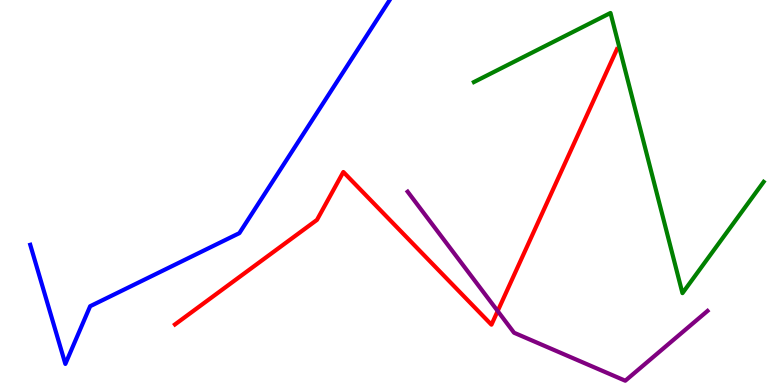[{'lines': ['blue', 'red'], 'intersections': []}, {'lines': ['green', 'red'], 'intersections': []}, {'lines': ['purple', 'red'], 'intersections': [{'x': 6.42, 'y': 1.92}]}, {'lines': ['blue', 'green'], 'intersections': []}, {'lines': ['blue', 'purple'], 'intersections': []}, {'lines': ['green', 'purple'], 'intersections': []}]